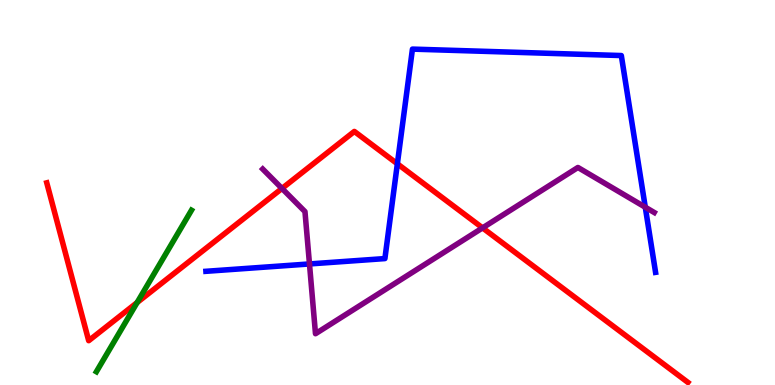[{'lines': ['blue', 'red'], 'intersections': [{'x': 5.13, 'y': 5.75}]}, {'lines': ['green', 'red'], 'intersections': [{'x': 1.77, 'y': 2.14}]}, {'lines': ['purple', 'red'], 'intersections': [{'x': 3.64, 'y': 5.11}, {'x': 6.23, 'y': 4.08}]}, {'lines': ['blue', 'green'], 'intersections': []}, {'lines': ['blue', 'purple'], 'intersections': [{'x': 3.99, 'y': 3.14}, {'x': 8.33, 'y': 4.62}]}, {'lines': ['green', 'purple'], 'intersections': []}]